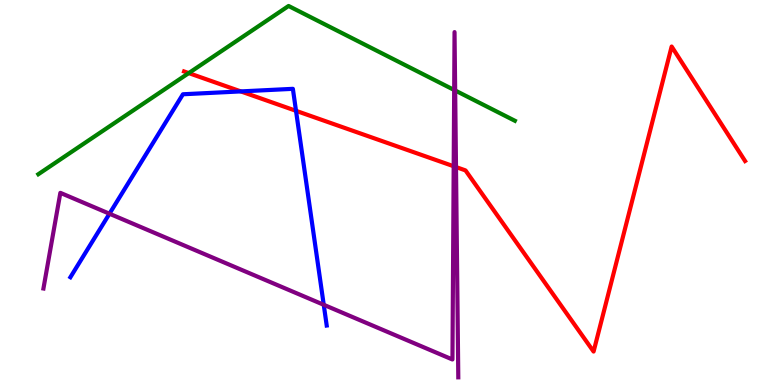[{'lines': ['blue', 'red'], 'intersections': [{'x': 3.11, 'y': 7.63}, {'x': 3.82, 'y': 7.12}]}, {'lines': ['green', 'red'], 'intersections': [{'x': 2.44, 'y': 8.1}]}, {'lines': ['purple', 'red'], 'intersections': [{'x': 5.85, 'y': 5.68}, {'x': 5.88, 'y': 5.66}]}, {'lines': ['blue', 'green'], 'intersections': []}, {'lines': ['blue', 'purple'], 'intersections': [{'x': 1.41, 'y': 4.45}, {'x': 4.18, 'y': 2.08}]}, {'lines': ['green', 'purple'], 'intersections': [{'x': 5.86, 'y': 7.66}, {'x': 5.87, 'y': 7.65}]}]